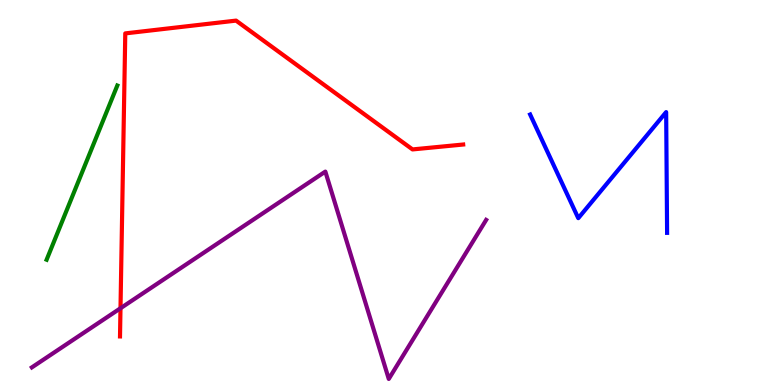[{'lines': ['blue', 'red'], 'intersections': []}, {'lines': ['green', 'red'], 'intersections': []}, {'lines': ['purple', 'red'], 'intersections': [{'x': 1.55, 'y': 1.99}]}, {'lines': ['blue', 'green'], 'intersections': []}, {'lines': ['blue', 'purple'], 'intersections': []}, {'lines': ['green', 'purple'], 'intersections': []}]